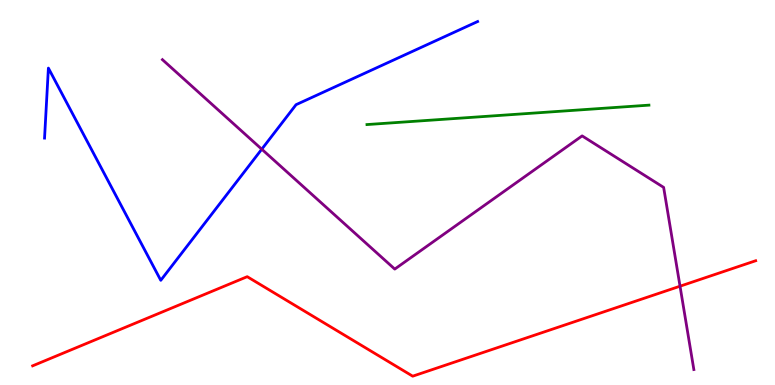[{'lines': ['blue', 'red'], 'intersections': []}, {'lines': ['green', 'red'], 'intersections': []}, {'lines': ['purple', 'red'], 'intersections': [{'x': 8.77, 'y': 2.57}]}, {'lines': ['blue', 'green'], 'intersections': []}, {'lines': ['blue', 'purple'], 'intersections': [{'x': 3.38, 'y': 6.12}]}, {'lines': ['green', 'purple'], 'intersections': []}]